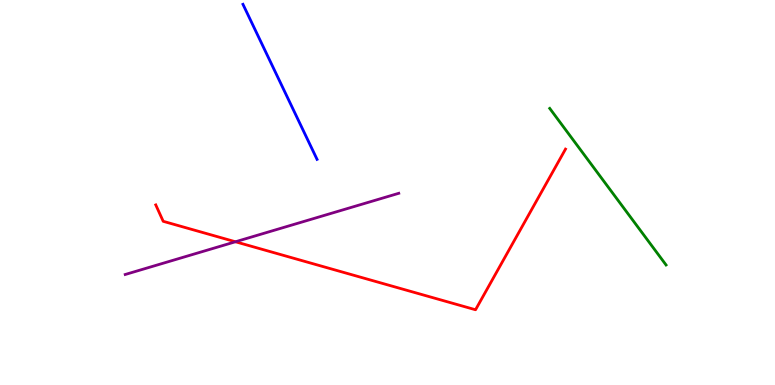[{'lines': ['blue', 'red'], 'intersections': []}, {'lines': ['green', 'red'], 'intersections': []}, {'lines': ['purple', 'red'], 'intersections': [{'x': 3.04, 'y': 3.72}]}, {'lines': ['blue', 'green'], 'intersections': []}, {'lines': ['blue', 'purple'], 'intersections': []}, {'lines': ['green', 'purple'], 'intersections': []}]